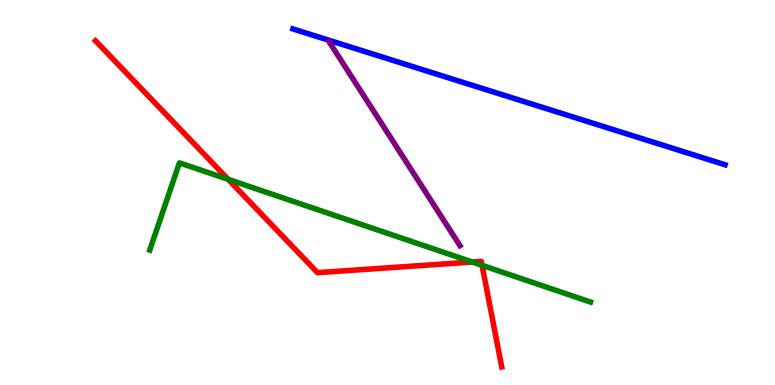[{'lines': ['blue', 'red'], 'intersections': []}, {'lines': ['green', 'red'], 'intersections': [{'x': 2.94, 'y': 5.34}, {'x': 6.09, 'y': 3.19}, {'x': 6.22, 'y': 3.11}]}, {'lines': ['purple', 'red'], 'intersections': []}, {'lines': ['blue', 'green'], 'intersections': []}, {'lines': ['blue', 'purple'], 'intersections': []}, {'lines': ['green', 'purple'], 'intersections': []}]